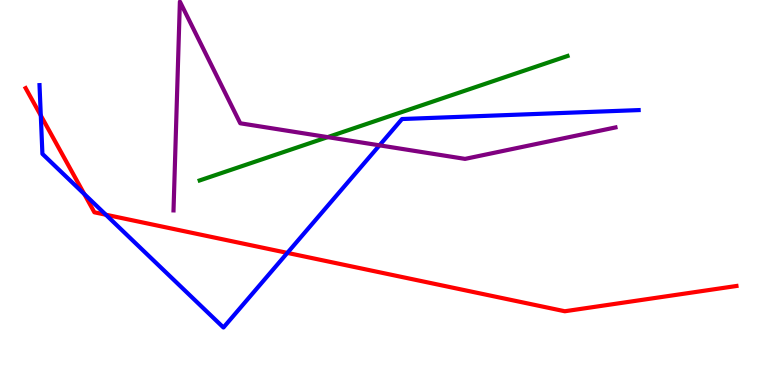[{'lines': ['blue', 'red'], 'intersections': [{'x': 0.526, 'y': 7.0}, {'x': 1.09, 'y': 4.96}, {'x': 1.37, 'y': 4.42}, {'x': 3.71, 'y': 3.43}]}, {'lines': ['green', 'red'], 'intersections': []}, {'lines': ['purple', 'red'], 'intersections': []}, {'lines': ['blue', 'green'], 'intersections': []}, {'lines': ['blue', 'purple'], 'intersections': [{'x': 4.9, 'y': 6.23}]}, {'lines': ['green', 'purple'], 'intersections': [{'x': 4.23, 'y': 6.44}]}]